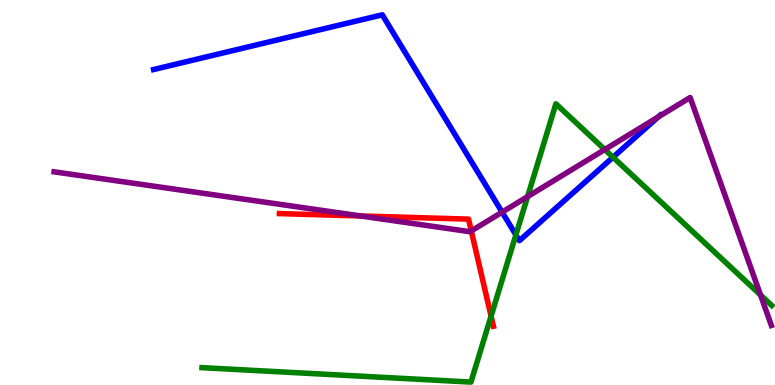[{'lines': ['blue', 'red'], 'intersections': []}, {'lines': ['green', 'red'], 'intersections': [{'x': 6.34, 'y': 1.79}]}, {'lines': ['purple', 'red'], 'intersections': [{'x': 4.65, 'y': 4.39}, {'x': 6.08, 'y': 4.0}]}, {'lines': ['blue', 'green'], 'intersections': [{'x': 6.66, 'y': 3.9}, {'x': 7.91, 'y': 5.92}]}, {'lines': ['blue', 'purple'], 'intersections': [{'x': 6.48, 'y': 4.49}, {'x': 8.49, 'y': 6.96}]}, {'lines': ['green', 'purple'], 'intersections': [{'x': 6.81, 'y': 4.89}, {'x': 7.8, 'y': 6.12}, {'x': 9.81, 'y': 2.34}]}]